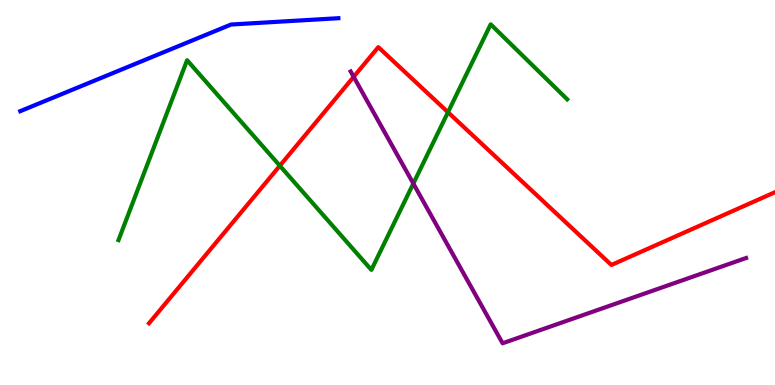[{'lines': ['blue', 'red'], 'intersections': []}, {'lines': ['green', 'red'], 'intersections': [{'x': 3.61, 'y': 5.69}, {'x': 5.78, 'y': 7.08}]}, {'lines': ['purple', 'red'], 'intersections': [{'x': 4.56, 'y': 8.0}]}, {'lines': ['blue', 'green'], 'intersections': []}, {'lines': ['blue', 'purple'], 'intersections': []}, {'lines': ['green', 'purple'], 'intersections': [{'x': 5.33, 'y': 5.23}]}]